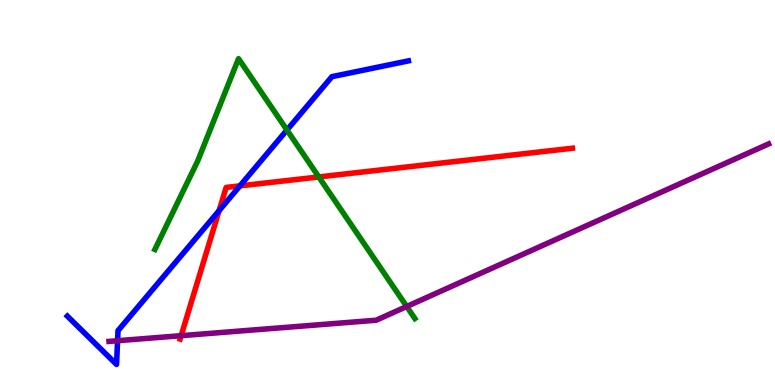[{'lines': ['blue', 'red'], 'intersections': [{'x': 2.83, 'y': 4.53}, {'x': 3.1, 'y': 5.17}]}, {'lines': ['green', 'red'], 'intersections': [{'x': 4.11, 'y': 5.4}]}, {'lines': ['purple', 'red'], 'intersections': [{'x': 2.34, 'y': 1.28}]}, {'lines': ['blue', 'green'], 'intersections': [{'x': 3.7, 'y': 6.62}]}, {'lines': ['blue', 'purple'], 'intersections': [{'x': 1.52, 'y': 1.15}]}, {'lines': ['green', 'purple'], 'intersections': [{'x': 5.25, 'y': 2.04}]}]